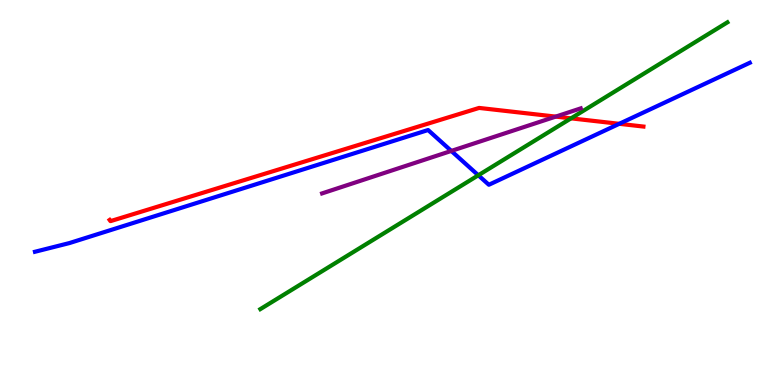[{'lines': ['blue', 'red'], 'intersections': [{'x': 7.99, 'y': 6.78}]}, {'lines': ['green', 'red'], 'intersections': [{'x': 7.37, 'y': 6.93}]}, {'lines': ['purple', 'red'], 'intersections': [{'x': 7.17, 'y': 6.97}]}, {'lines': ['blue', 'green'], 'intersections': [{'x': 6.17, 'y': 5.45}]}, {'lines': ['blue', 'purple'], 'intersections': [{'x': 5.82, 'y': 6.08}]}, {'lines': ['green', 'purple'], 'intersections': []}]